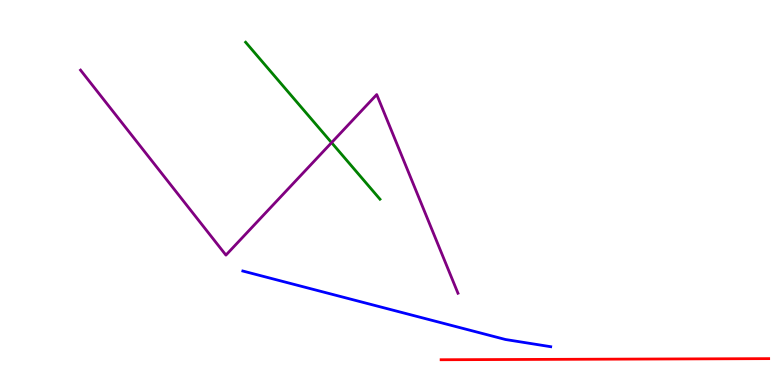[{'lines': ['blue', 'red'], 'intersections': []}, {'lines': ['green', 'red'], 'intersections': []}, {'lines': ['purple', 'red'], 'intersections': []}, {'lines': ['blue', 'green'], 'intersections': []}, {'lines': ['blue', 'purple'], 'intersections': []}, {'lines': ['green', 'purple'], 'intersections': [{'x': 4.28, 'y': 6.3}]}]